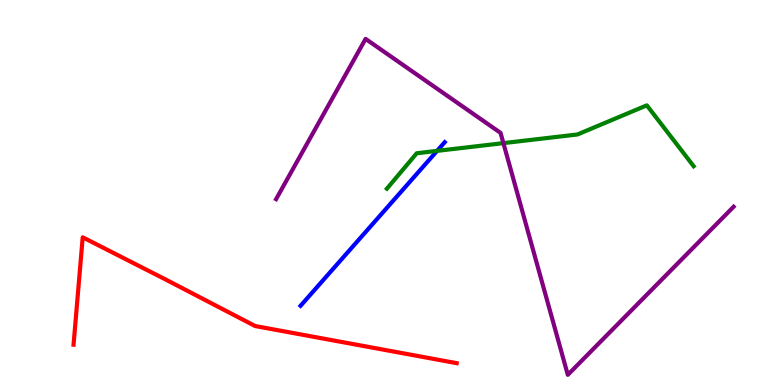[{'lines': ['blue', 'red'], 'intersections': []}, {'lines': ['green', 'red'], 'intersections': []}, {'lines': ['purple', 'red'], 'intersections': []}, {'lines': ['blue', 'green'], 'intersections': [{'x': 5.64, 'y': 6.08}]}, {'lines': ['blue', 'purple'], 'intersections': []}, {'lines': ['green', 'purple'], 'intersections': [{'x': 6.5, 'y': 6.28}]}]